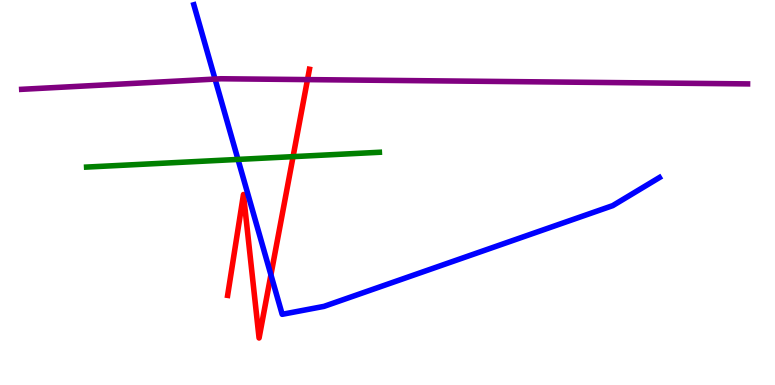[{'lines': ['blue', 'red'], 'intersections': [{'x': 3.5, 'y': 2.86}]}, {'lines': ['green', 'red'], 'intersections': [{'x': 3.78, 'y': 5.93}]}, {'lines': ['purple', 'red'], 'intersections': [{'x': 3.97, 'y': 7.93}]}, {'lines': ['blue', 'green'], 'intersections': [{'x': 3.07, 'y': 5.86}]}, {'lines': ['blue', 'purple'], 'intersections': [{'x': 2.77, 'y': 7.95}]}, {'lines': ['green', 'purple'], 'intersections': []}]